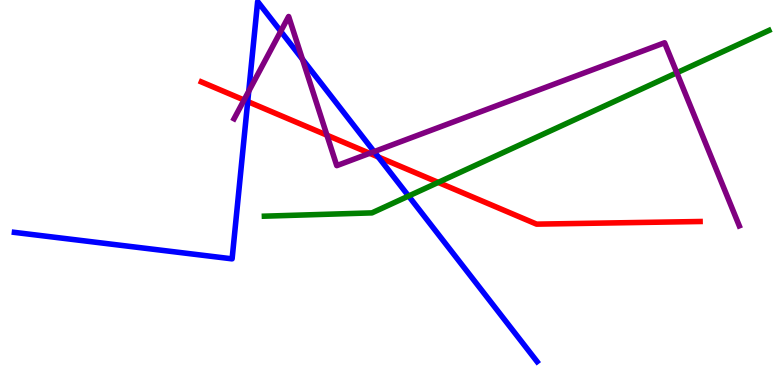[{'lines': ['blue', 'red'], 'intersections': [{'x': 3.2, 'y': 7.36}, {'x': 4.88, 'y': 5.92}]}, {'lines': ['green', 'red'], 'intersections': [{'x': 5.65, 'y': 5.26}]}, {'lines': ['purple', 'red'], 'intersections': [{'x': 3.15, 'y': 7.4}, {'x': 4.22, 'y': 6.49}, {'x': 4.77, 'y': 6.02}]}, {'lines': ['blue', 'green'], 'intersections': [{'x': 5.27, 'y': 4.91}]}, {'lines': ['blue', 'purple'], 'intersections': [{'x': 3.21, 'y': 7.63}, {'x': 3.62, 'y': 9.19}, {'x': 3.9, 'y': 8.46}, {'x': 4.83, 'y': 6.06}]}, {'lines': ['green', 'purple'], 'intersections': [{'x': 8.73, 'y': 8.11}]}]